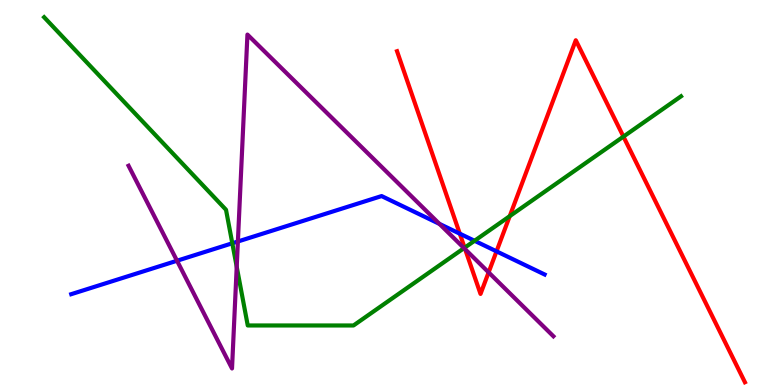[{'lines': ['blue', 'red'], 'intersections': [{'x': 5.93, 'y': 3.93}, {'x': 6.41, 'y': 3.47}]}, {'lines': ['green', 'red'], 'intersections': [{'x': 6.0, 'y': 3.57}, {'x': 6.58, 'y': 4.39}, {'x': 8.04, 'y': 6.45}]}, {'lines': ['purple', 'red'], 'intersections': [{'x': 6.0, 'y': 3.53}, {'x': 6.3, 'y': 2.93}]}, {'lines': ['blue', 'green'], 'intersections': [{'x': 3.0, 'y': 3.68}, {'x': 6.12, 'y': 3.75}]}, {'lines': ['blue', 'purple'], 'intersections': [{'x': 2.28, 'y': 3.23}, {'x': 3.07, 'y': 3.73}, {'x': 5.67, 'y': 4.18}]}, {'lines': ['green', 'purple'], 'intersections': [{'x': 3.05, 'y': 3.07}, {'x': 5.99, 'y': 3.55}]}]